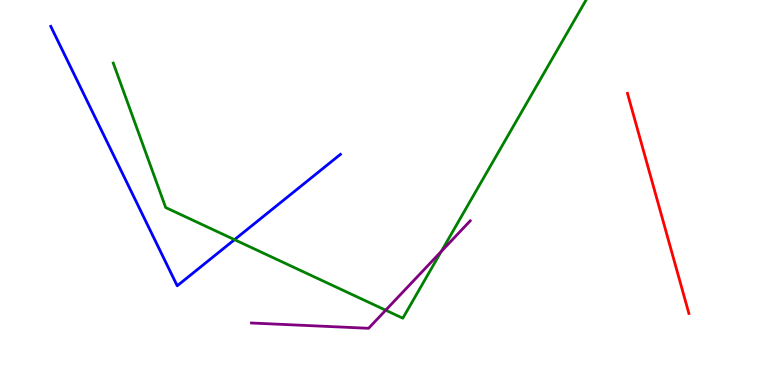[{'lines': ['blue', 'red'], 'intersections': []}, {'lines': ['green', 'red'], 'intersections': []}, {'lines': ['purple', 'red'], 'intersections': []}, {'lines': ['blue', 'green'], 'intersections': [{'x': 3.03, 'y': 3.78}]}, {'lines': ['blue', 'purple'], 'intersections': []}, {'lines': ['green', 'purple'], 'intersections': [{'x': 4.98, 'y': 1.94}, {'x': 5.69, 'y': 3.47}]}]